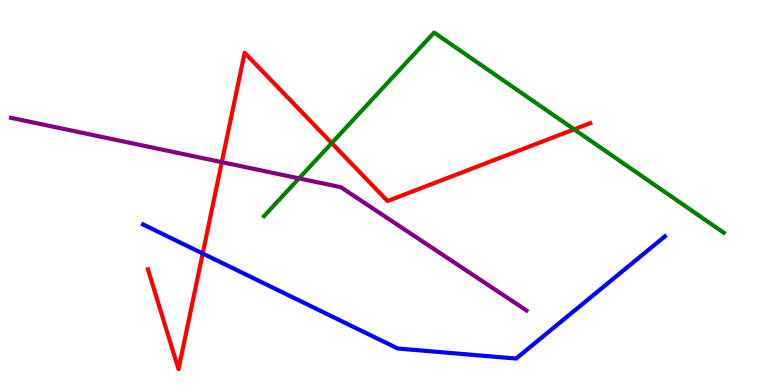[{'lines': ['blue', 'red'], 'intersections': [{'x': 2.62, 'y': 3.42}]}, {'lines': ['green', 'red'], 'intersections': [{'x': 4.28, 'y': 6.28}, {'x': 7.41, 'y': 6.64}]}, {'lines': ['purple', 'red'], 'intersections': [{'x': 2.86, 'y': 5.79}]}, {'lines': ['blue', 'green'], 'intersections': []}, {'lines': ['blue', 'purple'], 'intersections': []}, {'lines': ['green', 'purple'], 'intersections': [{'x': 3.86, 'y': 5.37}]}]